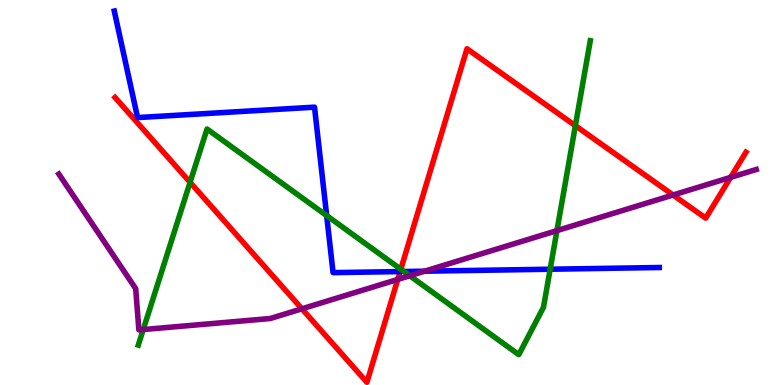[{'lines': ['blue', 'red'], 'intersections': [{'x': 5.16, 'y': 2.95}]}, {'lines': ['green', 'red'], 'intersections': [{'x': 2.45, 'y': 5.26}, {'x': 5.17, 'y': 3.01}, {'x': 7.42, 'y': 6.74}]}, {'lines': ['purple', 'red'], 'intersections': [{'x': 3.9, 'y': 1.98}, {'x': 5.13, 'y': 2.74}, {'x': 8.68, 'y': 4.93}, {'x': 9.43, 'y': 5.39}]}, {'lines': ['blue', 'green'], 'intersections': [{'x': 4.22, 'y': 4.4}, {'x': 5.21, 'y': 2.95}, {'x': 7.1, 'y': 3.01}]}, {'lines': ['blue', 'purple'], 'intersections': [{'x': 5.48, 'y': 2.96}]}, {'lines': ['green', 'purple'], 'intersections': [{'x': 1.85, 'y': 1.44}, {'x': 5.29, 'y': 2.84}, {'x': 7.19, 'y': 4.01}]}]